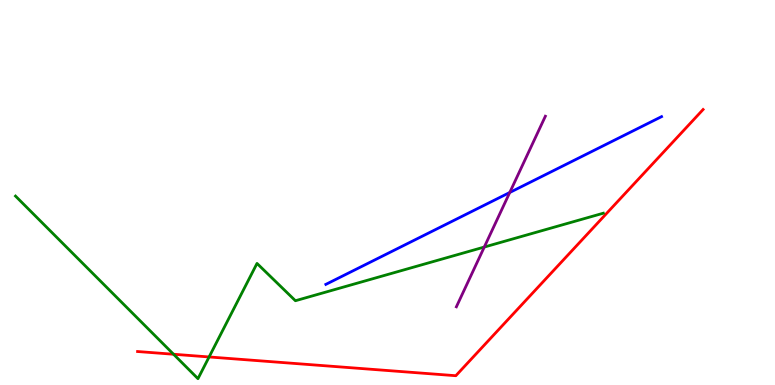[{'lines': ['blue', 'red'], 'intersections': []}, {'lines': ['green', 'red'], 'intersections': [{'x': 2.24, 'y': 0.799}, {'x': 2.7, 'y': 0.728}]}, {'lines': ['purple', 'red'], 'intersections': []}, {'lines': ['blue', 'green'], 'intersections': []}, {'lines': ['blue', 'purple'], 'intersections': [{'x': 6.58, 'y': 5.0}]}, {'lines': ['green', 'purple'], 'intersections': [{'x': 6.25, 'y': 3.58}]}]